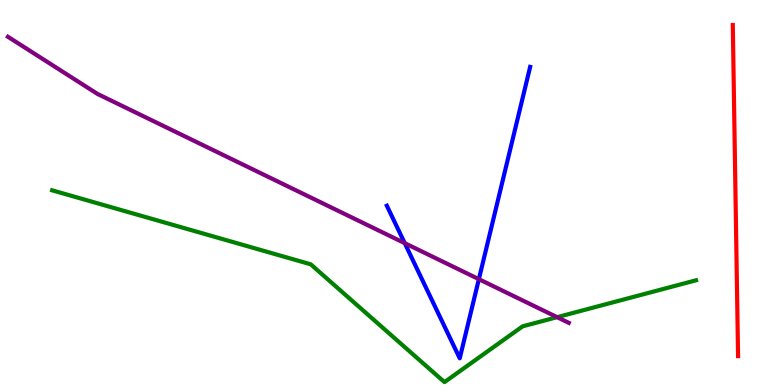[{'lines': ['blue', 'red'], 'intersections': []}, {'lines': ['green', 'red'], 'intersections': []}, {'lines': ['purple', 'red'], 'intersections': []}, {'lines': ['blue', 'green'], 'intersections': []}, {'lines': ['blue', 'purple'], 'intersections': [{'x': 5.22, 'y': 3.68}, {'x': 6.18, 'y': 2.75}]}, {'lines': ['green', 'purple'], 'intersections': [{'x': 7.19, 'y': 1.76}]}]